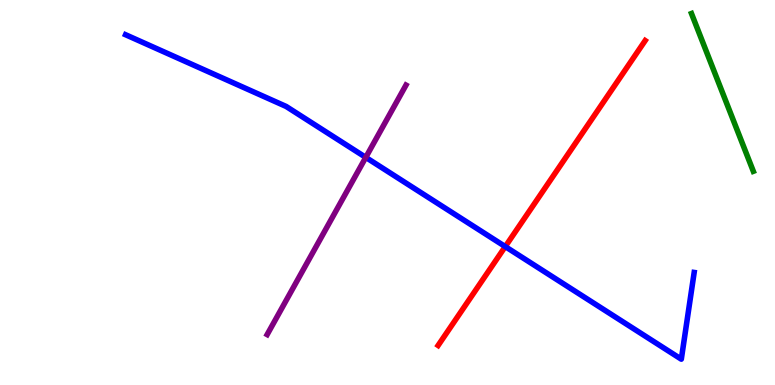[{'lines': ['blue', 'red'], 'intersections': [{'x': 6.52, 'y': 3.6}]}, {'lines': ['green', 'red'], 'intersections': []}, {'lines': ['purple', 'red'], 'intersections': []}, {'lines': ['blue', 'green'], 'intersections': []}, {'lines': ['blue', 'purple'], 'intersections': [{'x': 4.72, 'y': 5.91}]}, {'lines': ['green', 'purple'], 'intersections': []}]